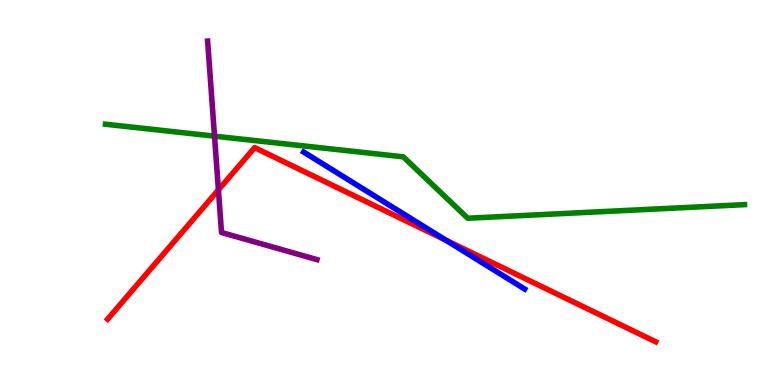[{'lines': ['blue', 'red'], 'intersections': [{'x': 5.75, 'y': 3.76}]}, {'lines': ['green', 'red'], 'intersections': []}, {'lines': ['purple', 'red'], 'intersections': [{'x': 2.82, 'y': 5.07}]}, {'lines': ['blue', 'green'], 'intersections': []}, {'lines': ['blue', 'purple'], 'intersections': []}, {'lines': ['green', 'purple'], 'intersections': [{'x': 2.77, 'y': 6.46}]}]